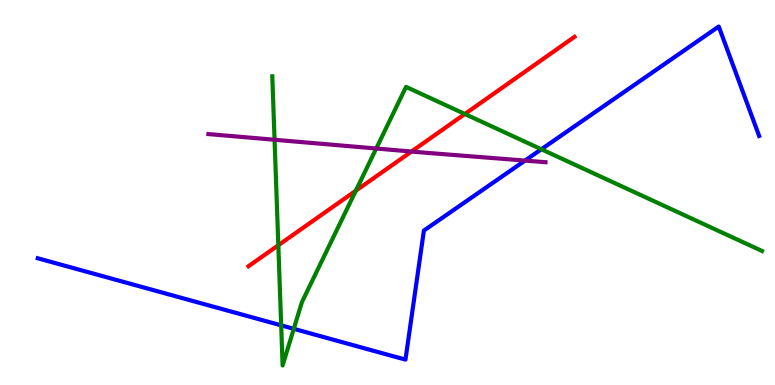[{'lines': ['blue', 'red'], 'intersections': []}, {'lines': ['green', 'red'], 'intersections': [{'x': 3.59, 'y': 3.63}, {'x': 4.59, 'y': 5.05}, {'x': 6.0, 'y': 7.04}]}, {'lines': ['purple', 'red'], 'intersections': [{'x': 5.31, 'y': 6.06}]}, {'lines': ['blue', 'green'], 'intersections': [{'x': 3.63, 'y': 1.55}, {'x': 3.79, 'y': 1.46}, {'x': 6.99, 'y': 6.12}]}, {'lines': ['blue', 'purple'], 'intersections': [{'x': 6.77, 'y': 5.83}]}, {'lines': ['green', 'purple'], 'intersections': [{'x': 3.54, 'y': 6.37}, {'x': 4.85, 'y': 6.14}]}]